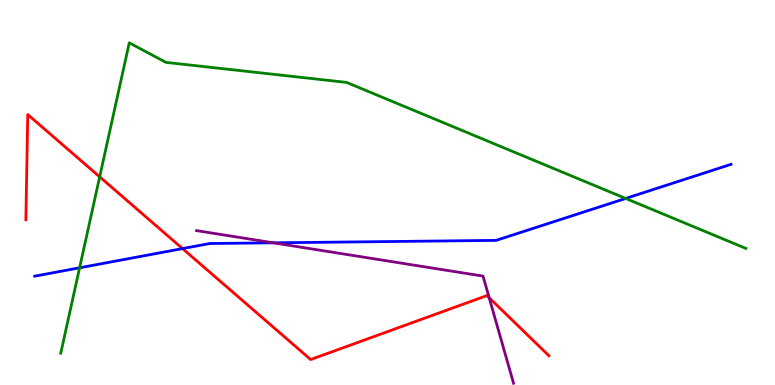[{'lines': ['blue', 'red'], 'intersections': [{'x': 2.36, 'y': 3.54}]}, {'lines': ['green', 'red'], 'intersections': [{'x': 1.29, 'y': 5.41}]}, {'lines': ['purple', 'red'], 'intersections': [{'x': 6.31, 'y': 2.27}]}, {'lines': ['blue', 'green'], 'intersections': [{'x': 1.03, 'y': 3.04}, {'x': 8.07, 'y': 4.85}]}, {'lines': ['blue', 'purple'], 'intersections': [{'x': 3.53, 'y': 3.69}]}, {'lines': ['green', 'purple'], 'intersections': []}]